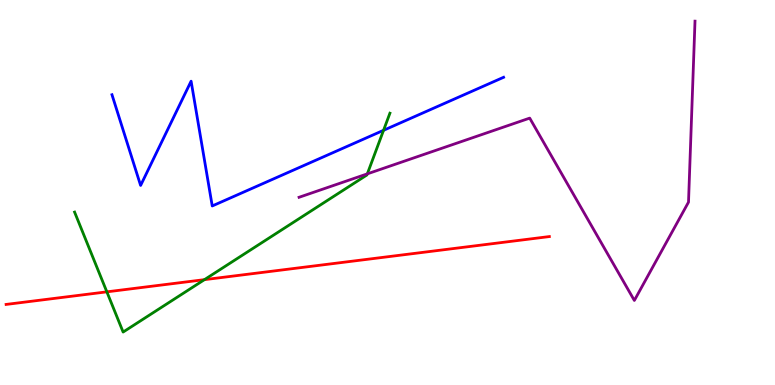[{'lines': ['blue', 'red'], 'intersections': []}, {'lines': ['green', 'red'], 'intersections': [{'x': 1.38, 'y': 2.42}, {'x': 2.64, 'y': 2.74}]}, {'lines': ['purple', 'red'], 'intersections': []}, {'lines': ['blue', 'green'], 'intersections': [{'x': 4.95, 'y': 6.62}]}, {'lines': ['blue', 'purple'], 'intersections': []}, {'lines': ['green', 'purple'], 'intersections': [{'x': 4.74, 'y': 5.48}]}]